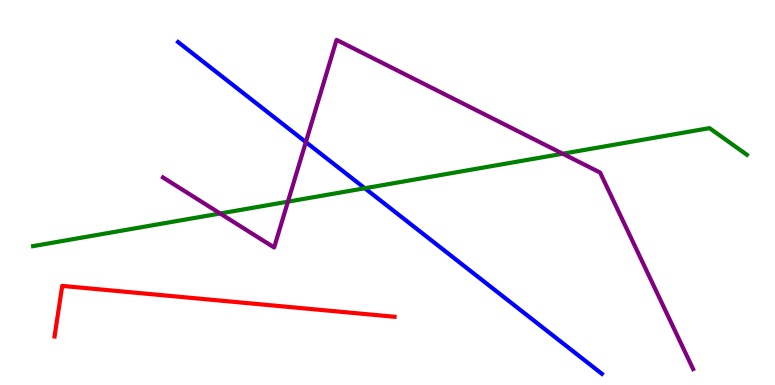[{'lines': ['blue', 'red'], 'intersections': []}, {'lines': ['green', 'red'], 'intersections': []}, {'lines': ['purple', 'red'], 'intersections': []}, {'lines': ['blue', 'green'], 'intersections': [{'x': 4.71, 'y': 5.11}]}, {'lines': ['blue', 'purple'], 'intersections': [{'x': 3.95, 'y': 6.31}]}, {'lines': ['green', 'purple'], 'intersections': [{'x': 2.84, 'y': 4.45}, {'x': 3.72, 'y': 4.76}, {'x': 7.26, 'y': 6.01}]}]